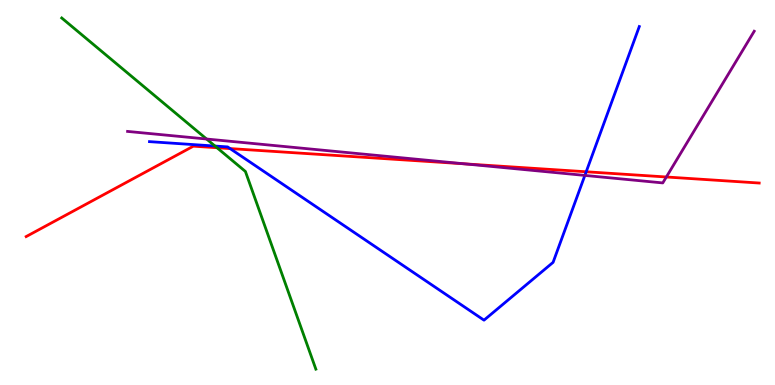[{'lines': ['blue', 'red'], 'intersections': [{'x': 2.97, 'y': 6.14}, {'x': 7.56, 'y': 5.54}]}, {'lines': ['green', 'red'], 'intersections': [{'x': 2.8, 'y': 6.16}]}, {'lines': ['purple', 'red'], 'intersections': [{'x': 5.99, 'y': 5.74}, {'x': 8.6, 'y': 5.4}]}, {'lines': ['blue', 'green'], 'intersections': [{'x': 2.77, 'y': 6.21}]}, {'lines': ['blue', 'purple'], 'intersections': [{'x': 7.55, 'y': 5.44}]}, {'lines': ['green', 'purple'], 'intersections': [{'x': 2.67, 'y': 6.39}]}]